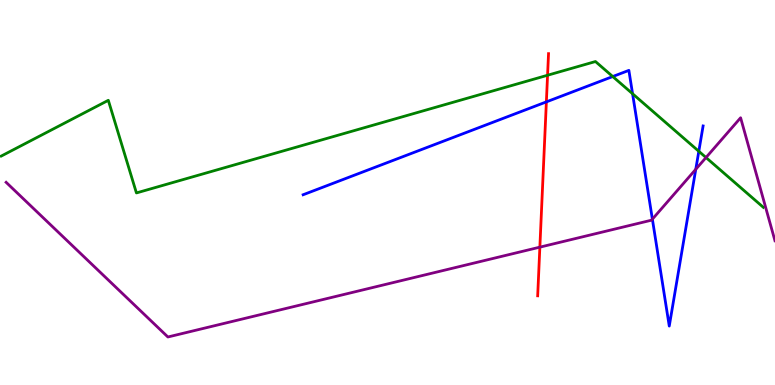[{'lines': ['blue', 'red'], 'intersections': [{'x': 7.05, 'y': 7.35}]}, {'lines': ['green', 'red'], 'intersections': [{'x': 7.07, 'y': 8.05}]}, {'lines': ['purple', 'red'], 'intersections': [{'x': 6.97, 'y': 3.58}]}, {'lines': ['blue', 'green'], 'intersections': [{'x': 7.91, 'y': 8.01}, {'x': 8.16, 'y': 7.56}, {'x': 9.02, 'y': 6.07}]}, {'lines': ['blue', 'purple'], 'intersections': [{'x': 8.42, 'y': 4.31}, {'x': 8.98, 'y': 5.6}]}, {'lines': ['green', 'purple'], 'intersections': [{'x': 9.11, 'y': 5.91}]}]